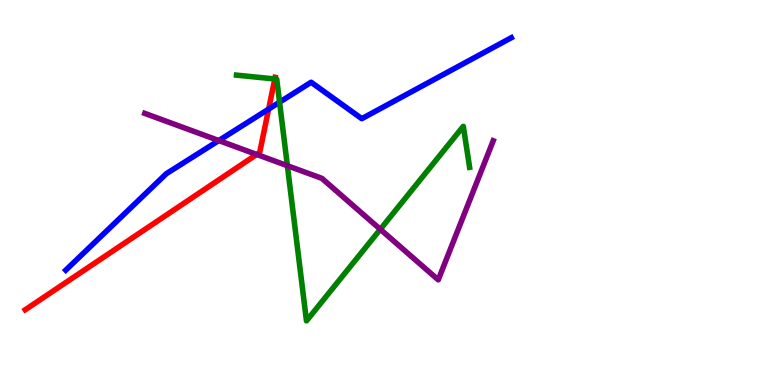[{'lines': ['blue', 'red'], 'intersections': [{'x': 3.47, 'y': 7.17}]}, {'lines': ['green', 'red'], 'intersections': [{'x': 3.55, 'y': 7.95}]}, {'lines': ['purple', 'red'], 'intersections': [{'x': 3.31, 'y': 5.99}]}, {'lines': ['blue', 'green'], 'intersections': [{'x': 3.61, 'y': 7.35}]}, {'lines': ['blue', 'purple'], 'intersections': [{'x': 2.82, 'y': 6.35}]}, {'lines': ['green', 'purple'], 'intersections': [{'x': 3.71, 'y': 5.7}, {'x': 4.91, 'y': 4.04}]}]